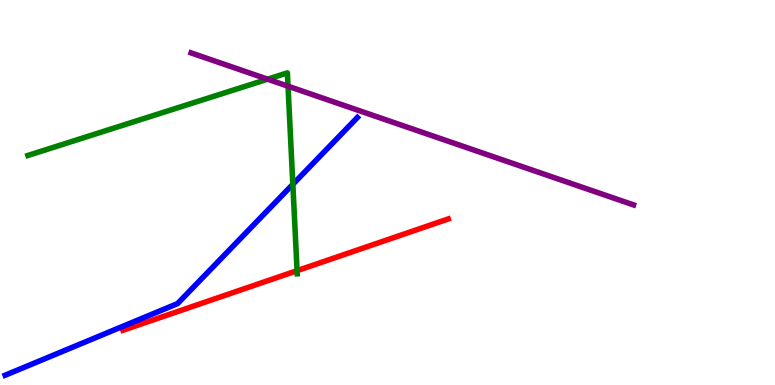[{'lines': ['blue', 'red'], 'intersections': []}, {'lines': ['green', 'red'], 'intersections': [{'x': 3.83, 'y': 2.97}]}, {'lines': ['purple', 'red'], 'intersections': []}, {'lines': ['blue', 'green'], 'intersections': [{'x': 3.78, 'y': 5.21}]}, {'lines': ['blue', 'purple'], 'intersections': []}, {'lines': ['green', 'purple'], 'intersections': [{'x': 3.45, 'y': 7.94}, {'x': 3.72, 'y': 7.76}]}]